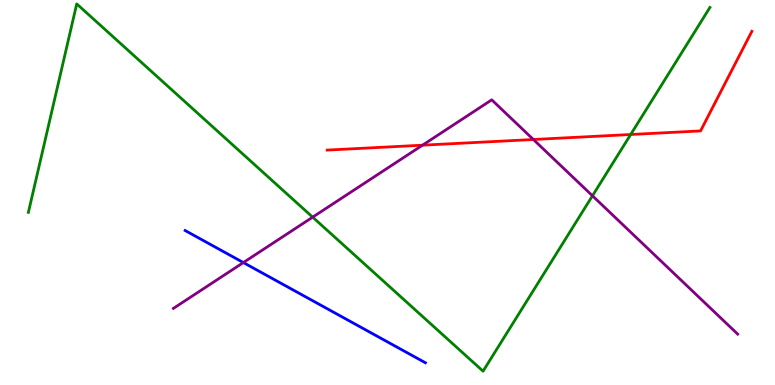[{'lines': ['blue', 'red'], 'intersections': []}, {'lines': ['green', 'red'], 'intersections': [{'x': 8.14, 'y': 6.51}]}, {'lines': ['purple', 'red'], 'intersections': [{'x': 5.45, 'y': 6.23}, {'x': 6.88, 'y': 6.38}]}, {'lines': ['blue', 'green'], 'intersections': []}, {'lines': ['blue', 'purple'], 'intersections': [{'x': 3.14, 'y': 3.18}]}, {'lines': ['green', 'purple'], 'intersections': [{'x': 4.03, 'y': 4.36}, {'x': 7.64, 'y': 4.91}]}]